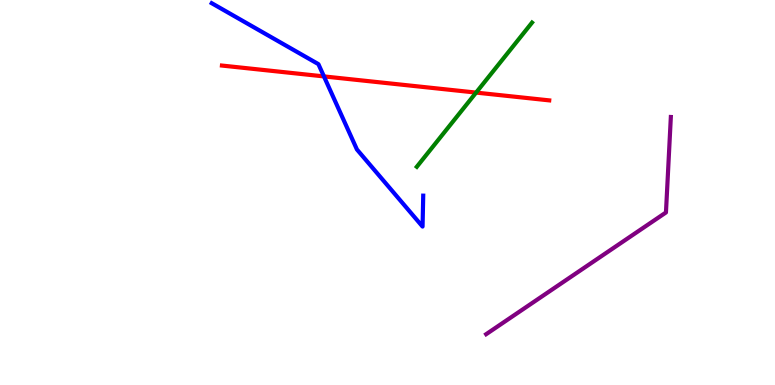[{'lines': ['blue', 'red'], 'intersections': [{'x': 4.18, 'y': 8.02}]}, {'lines': ['green', 'red'], 'intersections': [{'x': 6.14, 'y': 7.59}]}, {'lines': ['purple', 'red'], 'intersections': []}, {'lines': ['blue', 'green'], 'intersections': []}, {'lines': ['blue', 'purple'], 'intersections': []}, {'lines': ['green', 'purple'], 'intersections': []}]